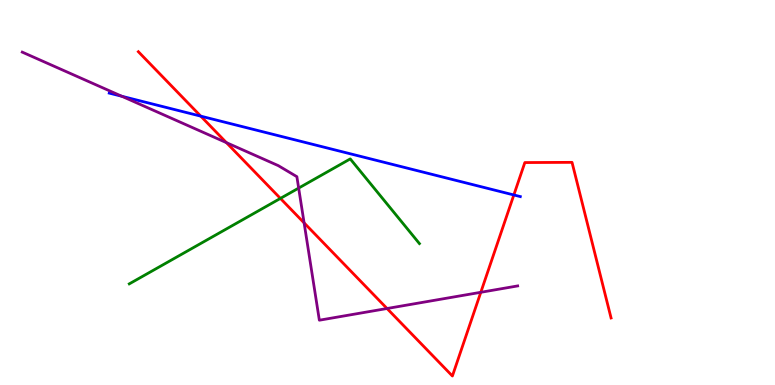[{'lines': ['blue', 'red'], 'intersections': [{'x': 2.59, 'y': 6.98}, {'x': 6.63, 'y': 4.94}]}, {'lines': ['green', 'red'], 'intersections': [{'x': 3.62, 'y': 4.85}]}, {'lines': ['purple', 'red'], 'intersections': [{'x': 2.92, 'y': 6.3}, {'x': 3.92, 'y': 4.21}, {'x': 4.99, 'y': 1.99}, {'x': 6.2, 'y': 2.41}]}, {'lines': ['blue', 'green'], 'intersections': []}, {'lines': ['blue', 'purple'], 'intersections': [{'x': 1.57, 'y': 7.5}]}, {'lines': ['green', 'purple'], 'intersections': [{'x': 3.85, 'y': 5.11}]}]